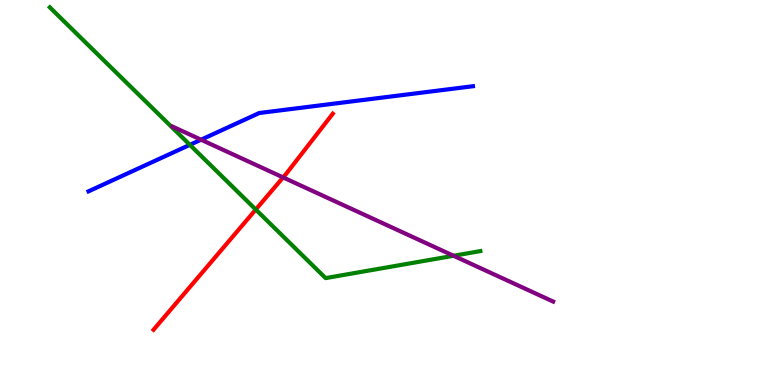[{'lines': ['blue', 'red'], 'intersections': []}, {'lines': ['green', 'red'], 'intersections': [{'x': 3.3, 'y': 4.56}]}, {'lines': ['purple', 'red'], 'intersections': [{'x': 3.65, 'y': 5.39}]}, {'lines': ['blue', 'green'], 'intersections': [{'x': 2.45, 'y': 6.24}]}, {'lines': ['blue', 'purple'], 'intersections': [{'x': 2.59, 'y': 6.37}]}, {'lines': ['green', 'purple'], 'intersections': [{'x': 5.85, 'y': 3.36}]}]